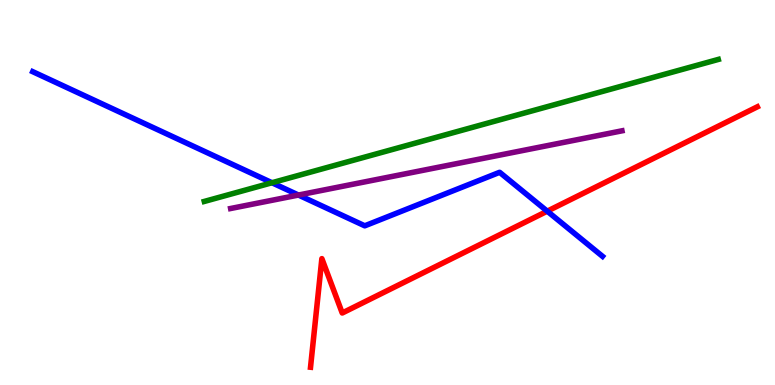[{'lines': ['blue', 'red'], 'intersections': [{'x': 7.06, 'y': 4.51}]}, {'lines': ['green', 'red'], 'intersections': []}, {'lines': ['purple', 'red'], 'intersections': []}, {'lines': ['blue', 'green'], 'intersections': [{'x': 3.51, 'y': 5.25}]}, {'lines': ['blue', 'purple'], 'intersections': [{'x': 3.85, 'y': 4.93}]}, {'lines': ['green', 'purple'], 'intersections': []}]